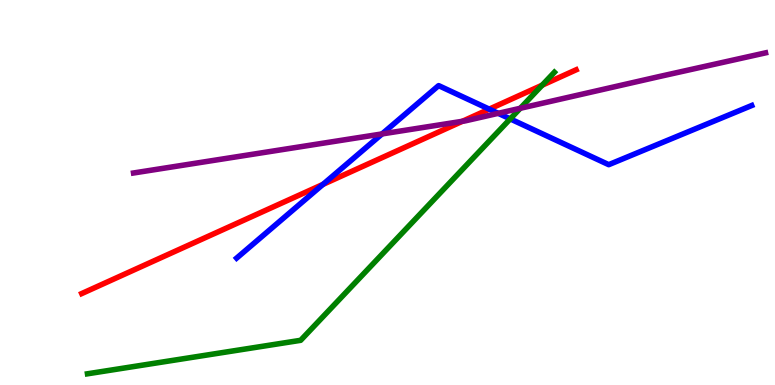[{'lines': ['blue', 'red'], 'intersections': [{'x': 4.17, 'y': 5.21}, {'x': 6.31, 'y': 7.17}]}, {'lines': ['green', 'red'], 'intersections': [{'x': 7.0, 'y': 7.79}]}, {'lines': ['purple', 'red'], 'intersections': [{'x': 5.97, 'y': 6.85}]}, {'lines': ['blue', 'green'], 'intersections': [{'x': 6.58, 'y': 6.91}]}, {'lines': ['blue', 'purple'], 'intersections': [{'x': 4.93, 'y': 6.52}, {'x': 6.43, 'y': 7.06}]}, {'lines': ['green', 'purple'], 'intersections': [{'x': 6.71, 'y': 7.19}]}]